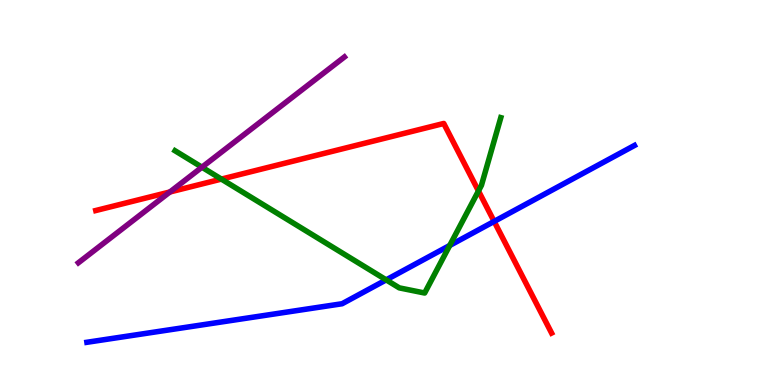[{'lines': ['blue', 'red'], 'intersections': [{'x': 6.38, 'y': 4.25}]}, {'lines': ['green', 'red'], 'intersections': [{'x': 2.86, 'y': 5.35}, {'x': 6.17, 'y': 5.04}]}, {'lines': ['purple', 'red'], 'intersections': [{'x': 2.19, 'y': 5.01}]}, {'lines': ['blue', 'green'], 'intersections': [{'x': 4.98, 'y': 2.73}, {'x': 5.8, 'y': 3.62}]}, {'lines': ['blue', 'purple'], 'intersections': []}, {'lines': ['green', 'purple'], 'intersections': [{'x': 2.61, 'y': 5.66}]}]